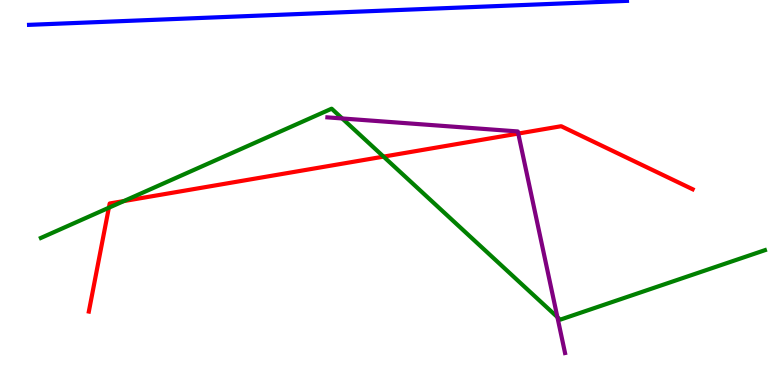[{'lines': ['blue', 'red'], 'intersections': []}, {'lines': ['green', 'red'], 'intersections': [{'x': 1.4, 'y': 4.6}, {'x': 1.6, 'y': 4.78}, {'x': 4.95, 'y': 5.93}]}, {'lines': ['purple', 'red'], 'intersections': [{'x': 6.69, 'y': 6.53}]}, {'lines': ['blue', 'green'], 'intersections': []}, {'lines': ['blue', 'purple'], 'intersections': []}, {'lines': ['green', 'purple'], 'intersections': [{'x': 4.42, 'y': 6.92}, {'x': 7.19, 'y': 1.76}]}]